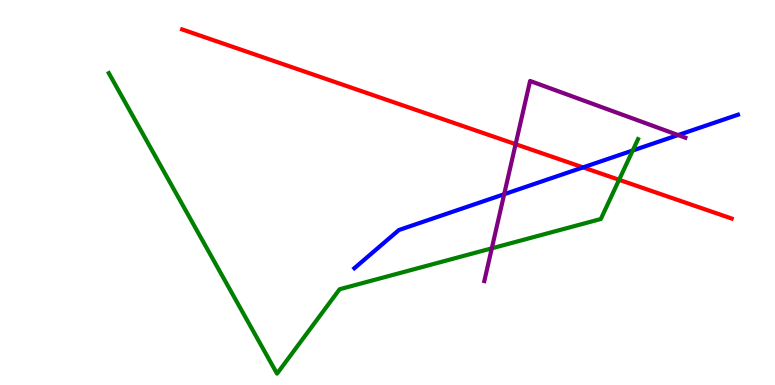[{'lines': ['blue', 'red'], 'intersections': [{'x': 7.52, 'y': 5.65}]}, {'lines': ['green', 'red'], 'intersections': [{'x': 7.99, 'y': 5.33}]}, {'lines': ['purple', 'red'], 'intersections': [{'x': 6.65, 'y': 6.25}]}, {'lines': ['blue', 'green'], 'intersections': [{'x': 8.16, 'y': 6.09}]}, {'lines': ['blue', 'purple'], 'intersections': [{'x': 6.51, 'y': 4.96}, {'x': 8.75, 'y': 6.49}]}, {'lines': ['green', 'purple'], 'intersections': [{'x': 6.35, 'y': 3.55}]}]